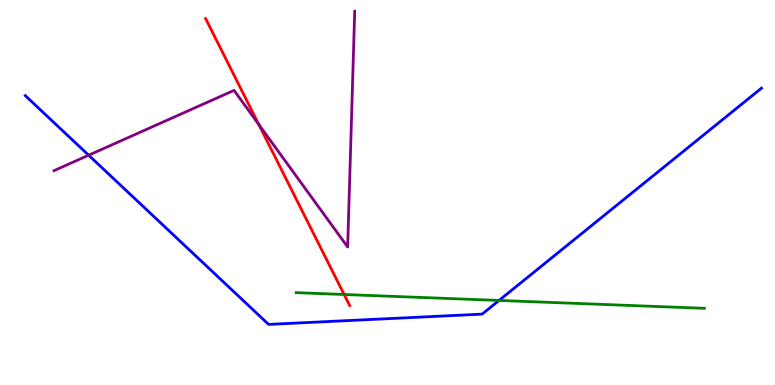[{'lines': ['blue', 'red'], 'intersections': []}, {'lines': ['green', 'red'], 'intersections': [{'x': 4.44, 'y': 2.35}]}, {'lines': ['purple', 'red'], 'intersections': [{'x': 3.34, 'y': 6.77}]}, {'lines': ['blue', 'green'], 'intersections': [{'x': 6.44, 'y': 2.2}]}, {'lines': ['blue', 'purple'], 'intersections': [{'x': 1.14, 'y': 5.97}]}, {'lines': ['green', 'purple'], 'intersections': []}]